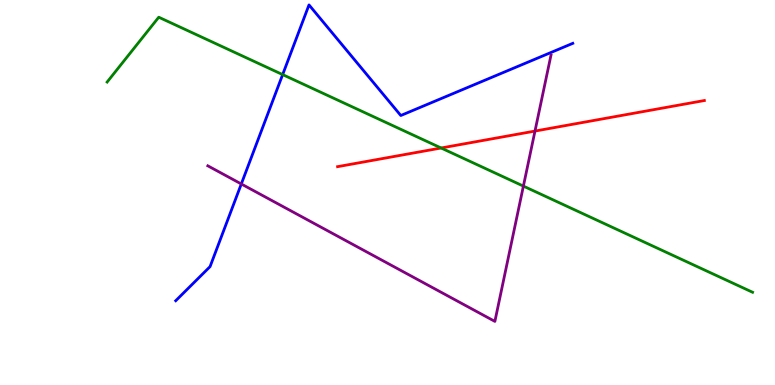[{'lines': ['blue', 'red'], 'intersections': []}, {'lines': ['green', 'red'], 'intersections': [{'x': 5.69, 'y': 6.16}]}, {'lines': ['purple', 'red'], 'intersections': [{'x': 6.9, 'y': 6.6}]}, {'lines': ['blue', 'green'], 'intersections': [{'x': 3.65, 'y': 8.06}]}, {'lines': ['blue', 'purple'], 'intersections': [{'x': 3.11, 'y': 5.22}]}, {'lines': ['green', 'purple'], 'intersections': [{'x': 6.75, 'y': 5.17}]}]